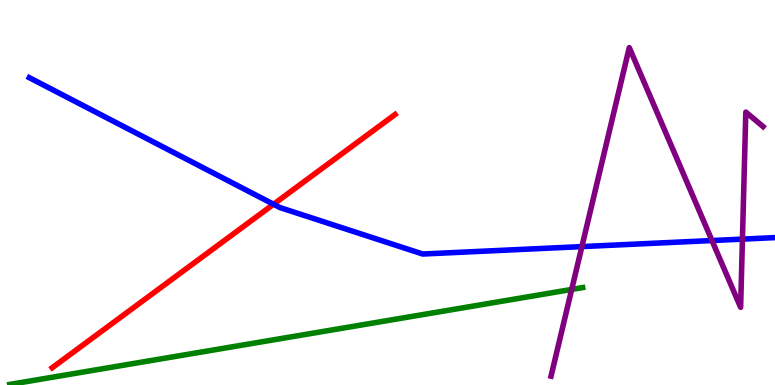[{'lines': ['blue', 'red'], 'intersections': [{'x': 3.53, 'y': 4.69}]}, {'lines': ['green', 'red'], 'intersections': []}, {'lines': ['purple', 'red'], 'intersections': []}, {'lines': ['blue', 'green'], 'intersections': []}, {'lines': ['blue', 'purple'], 'intersections': [{'x': 7.51, 'y': 3.59}, {'x': 9.19, 'y': 3.75}, {'x': 9.58, 'y': 3.79}]}, {'lines': ['green', 'purple'], 'intersections': [{'x': 7.38, 'y': 2.48}]}]